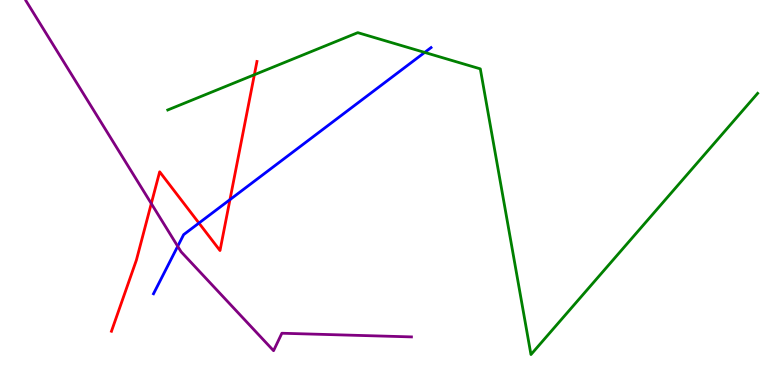[{'lines': ['blue', 'red'], 'intersections': [{'x': 2.57, 'y': 4.21}, {'x': 2.97, 'y': 4.81}]}, {'lines': ['green', 'red'], 'intersections': [{'x': 3.28, 'y': 8.06}]}, {'lines': ['purple', 'red'], 'intersections': [{'x': 1.95, 'y': 4.71}]}, {'lines': ['blue', 'green'], 'intersections': [{'x': 5.48, 'y': 8.64}]}, {'lines': ['blue', 'purple'], 'intersections': [{'x': 2.29, 'y': 3.6}]}, {'lines': ['green', 'purple'], 'intersections': []}]